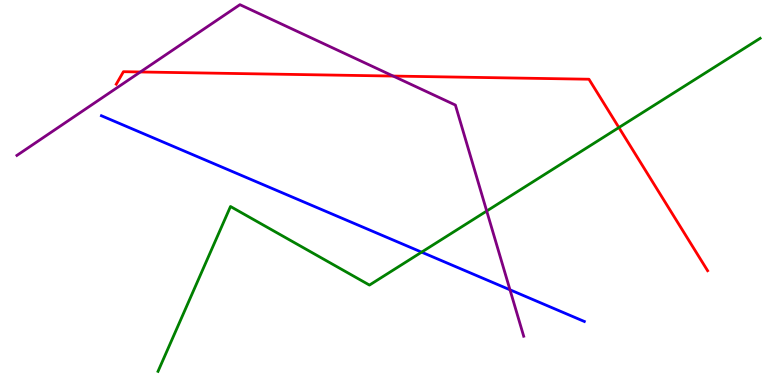[{'lines': ['blue', 'red'], 'intersections': []}, {'lines': ['green', 'red'], 'intersections': [{'x': 7.99, 'y': 6.69}]}, {'lines': ['purple', 'red'], 'intersections': [{'x': 1.81, 'y': 8.13}, {'x': 5.07, 'y': 8.02}]}, {'lines': ['blue', 'green'], 'intersections': [{'x': 5.44, 'y': 3.45}]}, {'lines': ['blue', 'purple'], 'intersections': [{'x': 6.58, 'y': 2.47}]}, {'lines': ['green', 'purple'], 'intersections': [{'x': 6.28, 'y': 4.52}]}]